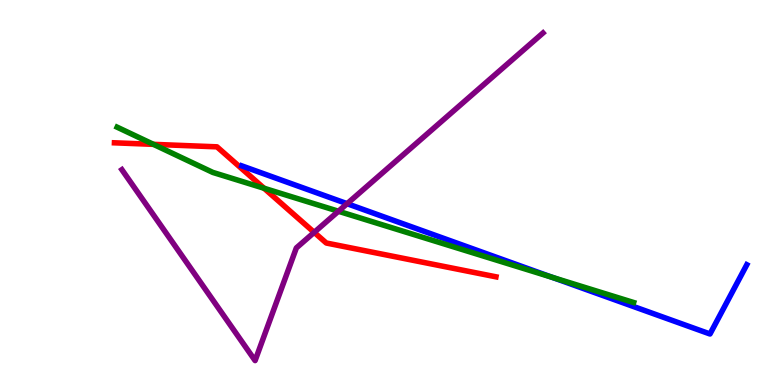[{'lines': ['blue', 'red'], 'intersections': []}, {'lines': ['green', 'red'], 'intersections': [{'x': 1.98, 'y': 6.25}, {'x': 3.41, 'y': 5.11}]}, {'lines': ['purple', 'red'], 'intersections': [{'x': 4.05, 'y': 3.96}]}, {'lines': ['blue', 'green'], 'intersections': [{'x': 7.13, 'y': 2.79}]}, {'lines': ['blue', 'purple'], 'intersections': [{'x': 4.48, 'y': 4.71}]}, {'lines': ['green', 'purple'], 'intersections': [{'x': 4.37, 'y': 4.51}]}]